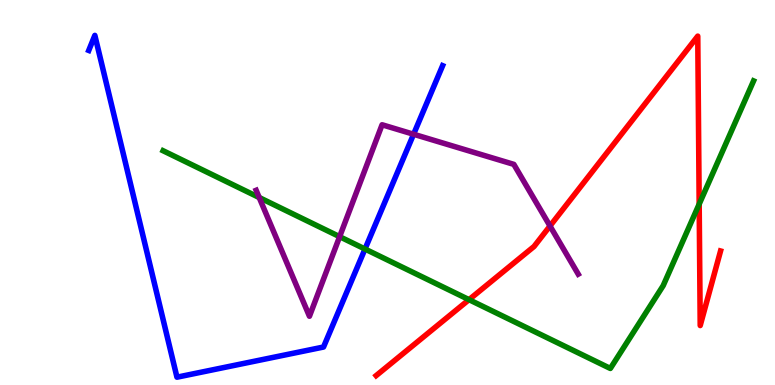[{'lines': ['blue', 'red'], 'intersections': []}, {'lines': ['green', 'red'], 'intersections': [{'x': 6.05, 'y': 2.22}, {'x': 9.02, 'y': 4.7}]}, {'lines': ['purple', 'red'], 'intersections': [{'x': 7.1, 'y': 4.13}]}, {'lines': ['blue', 'green'], 'intersections': [{'x': 4.71, 'y': 3.53}]}, {'lines': ['blue', 'purple'], 'intersections': [{'x': 5.34, 'y': 6.51}]}, {'lines': ['green', 'purple'], 'intersections': [{'x': 3.34, 'y': 4.87}, {'x': 4.38, 'y': 3.85}]}]